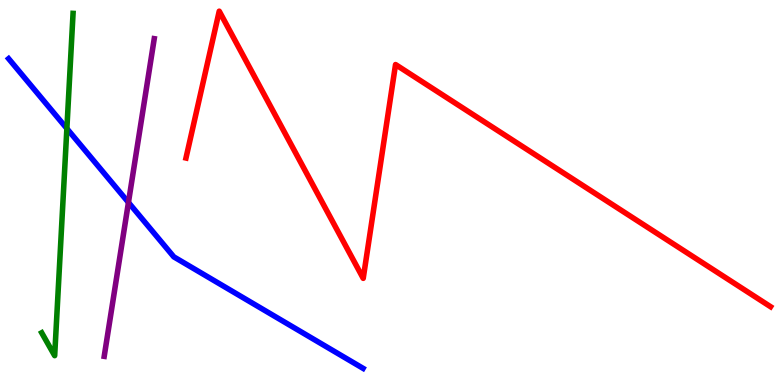[{'lines': ['blue', 'red'], 'intersections': []}, {'lines': ['green', 'red'], 'intersections': []}, {'lines': ['purple', 'red'], 'intersections': []}, {'lines': ['blue', 'green'], 'intersections': [{'x': 0.863, 'y': 6.66}]}, {'lines': ['blue', 'purple'], 'intersections': [{'x': 1.66, 'y': 4.74}]}, {'lines': ['green', 'purple'], 'intersections': []}]